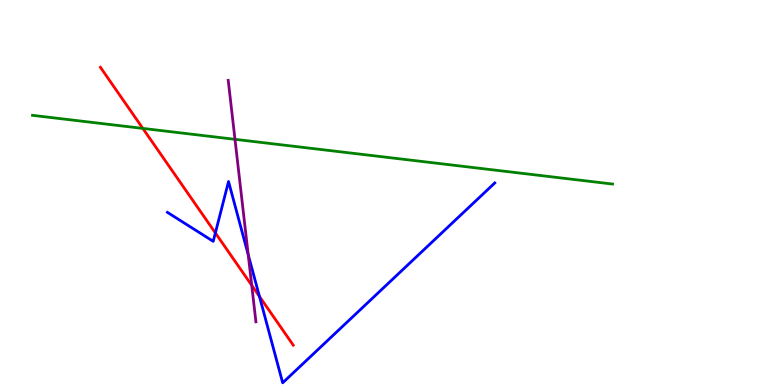[{'lines': ['blue', 'red'], 'intersections': [{'x': 2.78, 'y': 3.95}, {'x': 3.35, 'y': 2.3}]}, {'lines': ['green', 'red'], 'intersections': [{'x': 1.84, 'y': 6.66}]}, {'lines': ['purple', 'red'], 'intersections': [{'x': 3.25, 'y': 2.59}]}, {'lines': ['blue', 'green'], 'intersections': []}, {'lines': ['blue', 'purple'], 'intersections': [{'x': 3.2, 'y': 3.39}]}, {'lines': ['green', 'purple'], 'intersections': [{'x': 3.03, 'y': 6.38}]}]